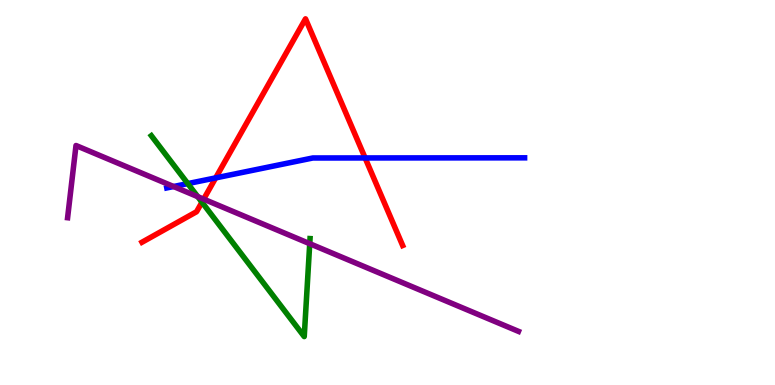[{'lines': ['blue', 'red'], 'intersections': [{'x': 2.78, 'y': 5.38}, {'x': 4.71, 'y': 5.9}]}, {'lines': ['green', 'red'], 'intersections': [{'x': 2.61, 'y': 4.75}]}, {'lines': ['purple', 'red'], 'intersections': [{'x': 2.63, 'y': 4.83}]}, {'lines': ['blue', 'green'], 'intersections': [{'x': 2.42, 'y': 5.23}]}, {'lines': ['blue', 'purple'], 'intersections': [{'x': 2.24, 'y': 5.16}]}, {'lines': ['green', 'purple'], 'intersections': [{'x': 2.55, 'y': 4.89}, {'x': 4.0, 'y': 3.67}]}]